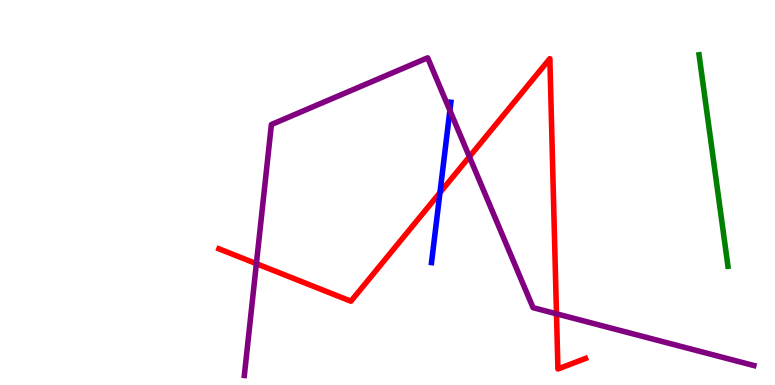[{'lines': ['blue', 'red'], 'intersections': [{'x': 5.68, 'y': 5.0}]}, {'lines': ['green', 'red'], 'intersections': []}, {'lines': ['purple', 'red'], 'intersections': [{'x': 3.31, 'y': 3.15}, {'x': 6.06, 'y': 5.93}, {'x': 7.18, 'y': 1.85}]}, {'lines': ['blue', 'green'], 'intersections': []}, {'lines': ['blue', 'purple'], 'intersections': [{'x': 5.8, 'y': 7.13}]}, {'lines': ['green', 'purple'], 'intersections': []}]